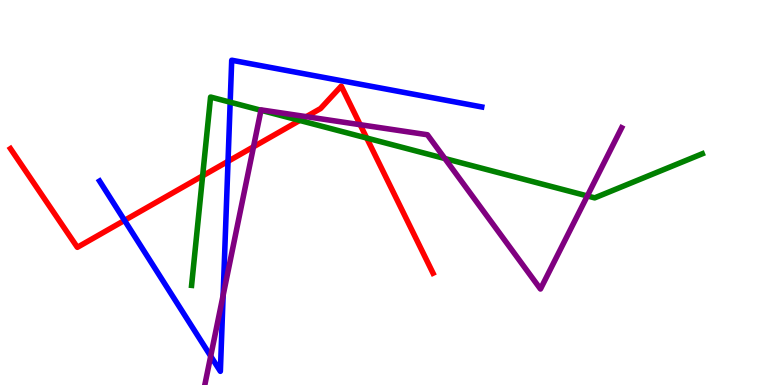[{'lines': ['blue', 'red'], 'intersections': [{'x': 1.61, 'y': 4.28}, {'x': 2.94, 'y': 5.81}]}, {'lines': ['green', 'red'], 'intersections': [{'x': 2.61, 'y': 5.43}, {'x': 3.87, 'y': 6.87}, {'x': 4.73, 'y': 6.41}]}, {'lines': ['purple', 'red'], 'intersections': [{'x': 3.27, 'y': 6.19}, {'x': 3.95, 'y': 6.97}, {'x': 4.65, 'y': 6.76}]}, {'lines': ['blue', 'green'], 'intersections': [{'x': 2.97, 'y': 7.35}]}, {'lines': ['blue', 'purple'], 'intersections': [{'x': 2.72, 'y': 0.75}, {'x': 2.88, 'y': 2.33}]}, {'lines': ['green', 'purple'], 'intersections': [{'x': 3.37, 'y': 7.14}, {'x': 5.74, 'y': 5.88}, {'x': 7.58, 'y': 4.91}]}]